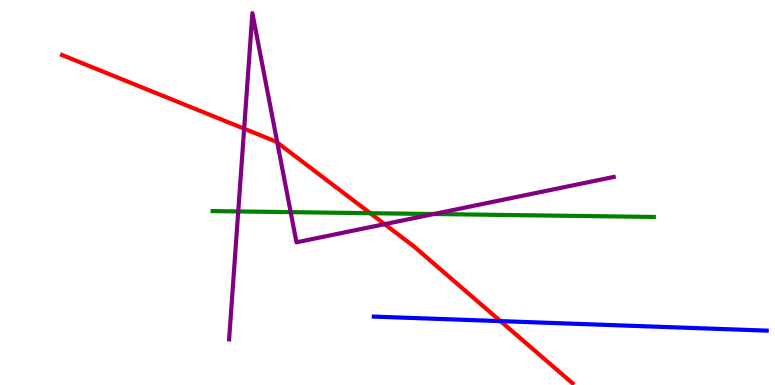[{'lines': ['blue', 'red'], 'intersections': [{'x': 6.46, 'y': 1.66}]}, {'lines': ['green', 'red'], 'intersections': [{'x': 4.78, 'y': 4.46}]}, {'lines': ['purple', 'red'], 'intersections': [{'x': 3.15, 'y': 6.66}, {'x': 3.58, 'y': 6.3}, {'x': 4.96, 'y': 4.18}]}, {'lines': ['blue', 'green'], 'intersections': []}, {'lines': ['blue', 'purple'], 'intersections': []}, {'lines': ['green', 'purple'], 'intersections': [{'x': 3.07, 'y': 4.51}, {'x': 3.75, 'y': 4.49}, {'x': 5.6, 'y': 4.44}]}]